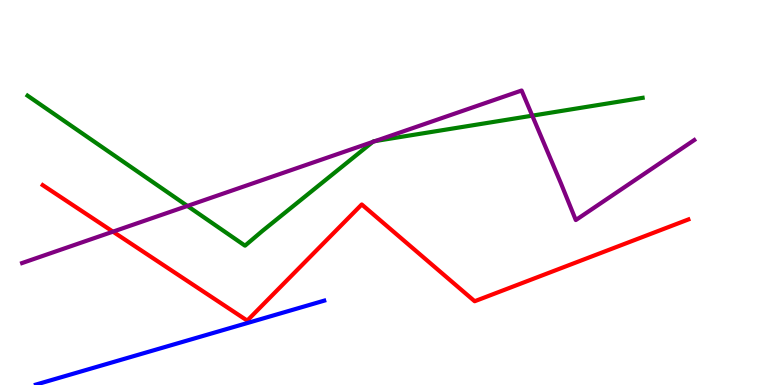[{'lines': ['blue', 'red'], 'intersections': []}, {'lines': ['green', 'red'], 'intersections': []}, {'lines': ['purple', 'red'], 'intersections': [{'x': 1.46, 'y': 3.98}]}, {'lines': ['blue', 'green'], 'intersections': []}, {'lines': ['blue', 'purple'], 'intersections': []}, {'lines': ['green', 'purple'], 'intersections': [{'x': 2.42, 'y': 4.65}, {'x': 4.81, 'y': 6.31}, {'x': 4.84, 'y': 6.34}, {'x': 6.87, 'y': 7.0}]}]